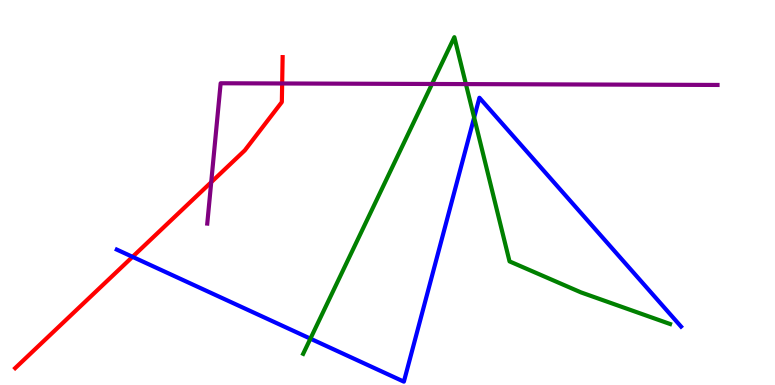[{'lines': ['blue', 'red'], 'intersections': [{'x': 1.71, 'y': 3.33}]}, {'lines': ['green', 'red'], 'intersections': []}, {'lines': ['purple', 'red'], 'intersections': [{'x': 2.73, 'y': 5.27}, {'x': 3.64, 'y': 7.83}]}, {'lines': ['blue', 'green'], 'intersections': [{'x': 4.01, 'y': 1.2}, {'x': 6.12, 'y': 6.95}]}, {'lines': ['blue', 'purple'], 'intersections': []}, {'lines': ['green', 'purple'], 'intersections': [{'x': 5.57, 'y': 7.82}, {'x': 6.01, 'y': 7.82}]}]